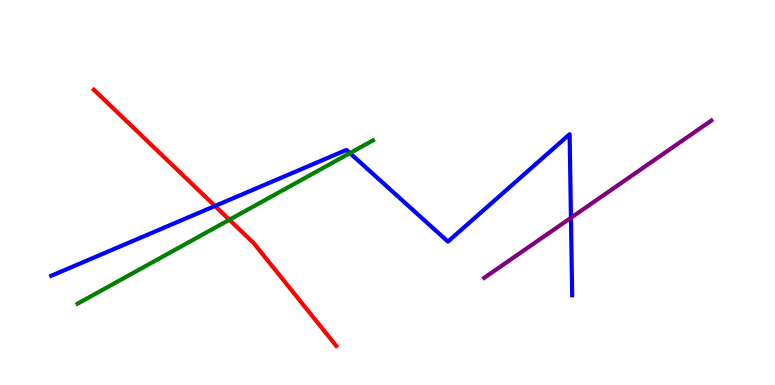[{'lines': ['blue', 'red'], 'intersections': [{'x': 2.77, 'y': 4.65}]}, {'lines': ['green', 'red'], 'intersections': [{'x': 2.96, 'y': 4.29}]}, {'lines': ['purple', 'red'], 'intersections': []}, {'lines': ['blue', 'green'], 'intersections': [{'x': 4.52, 'y': 6.02}]}, {'lines': ['blue', 'purple'], 'intersections': [{'x': 7.37, 'y': 4.34}]}, {'lines': ['green', 'purple'], 'intersections': []}]